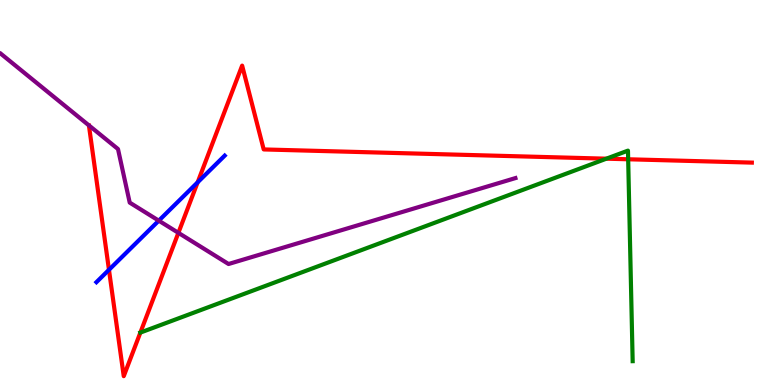[{'lines': ['blue', 'red'], 'intersections': [{'x': 1.41, 'y': 2.99}, {'x': 2.55, 'y': 5.26}]}, {'lines': ['green', 'red'], 'intersections': [{'x': 7.82, 'y': 5.88}, {'x': 8.11, 'y': 5.86}]}, {'lines': ['purple', 'red'], 'intersections': [{'x': 2.3, 'y': 3.95}]}, {'lines': ['blue', 'green'], 'intersections': []}, {'lines': ['blue', 'purple'], 'intersections': [{'x': 2.05, 'y': 4.27}]}, {'lines': ['green', 'purple'], 'intersections': []}]